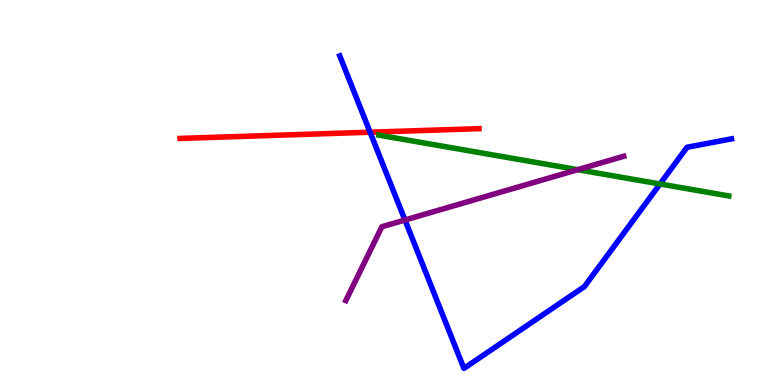[{'lines': ['blue', 'red'], 'intersections': [{'x': 4.78, 'y': 6.57}]}, {'lines': ['green', 'red'], 'intersections': []}, {'lines': ['purple', 'red'], 'intersections': []}, {'lines': ['blue', 'green'], 'intersections': [{'x': 8.52, 'y': 5.22}]}, {'lines': ['blue', 'purple'], 'intersections': [{'x': 5.23, 'y': 4.29}]}, {'lines': ['green', 'purple'], 'intersections': [{'x': 7.45, 'y': 5.59}]}]